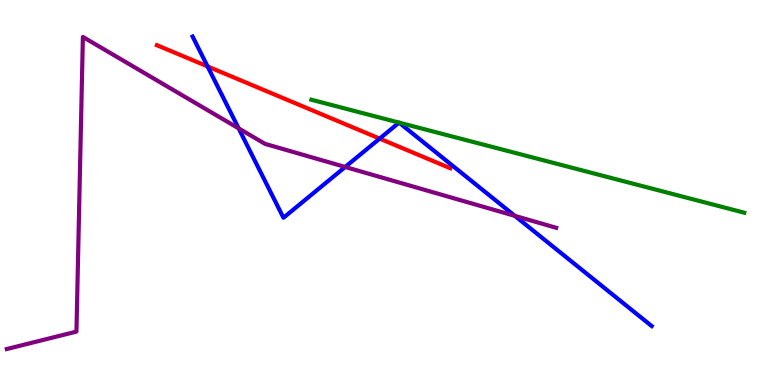[{'lines': ['blue', 'red'], 'intersections': [{'x': 2.68, 'y': 8.27}, {'x': 4.9, 'y': 6.4}]}, {'lines': ['green', 'red'], 'intersections': []}, {'lines': ['purple', 'red'], 'intersections': []}, {'lines': ['blue', 'green'], 'intersections': []}, {'lines': ['blue', 'purple'], 'intersections': [{'x': 3.08, 'y': 6.67}, {'x': 4.45, 'y': 5.66}, {'x': 6.64, 'y': 4.39}]}, {'lines': ['green', 'purple'], 'intersections': []}]